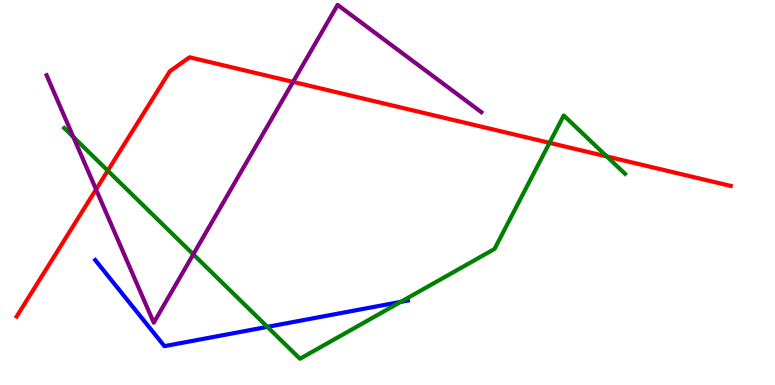[{'lines': ['blue', 'red'], 'intersections': []}, {'lines': ['green', 'red'], 'intersections': [{'x': 1.39, 'y': 5.57}, {'x': 7.09, 'y': 6.29}, {'x': 7.83, 'y': 5.94}]}, {'lines': ['purple', 'red'], 'intersections': [{'x': 1.24, 'y': 5.08}, {'x': 3.78, 'y': 7.87}]}, {'lines': ['blue', 'green'], 'intersections': [{'x': 3.45, 'y': 1.51}, {'x': 5.17, 'y': 2.16}]}, {'lines': ['blue', 'purple'], 'intersections': []}, {'lines': ['green', 'purple'], 'intersections': [{'x': 0.946, 'y': 6.44}, {'x': 2.49, 'y': 3.39}]}]